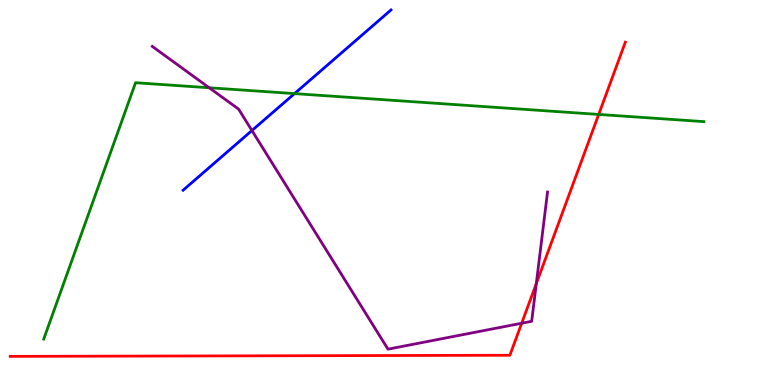[{'lines': ['blue', 'red'], 'intersections': []}, {'lines': ['green', 'red'], 'intersections': [{'x': 7.73, 'y': 7.03}]}, {'lines': ['purple', 'red'], 'intersections': [{'x': 6.73, 'y': 1.6}, {'x': 6.92, 'y': 2.63}]}, {'lines': ['blue', 'green'], 'intersections': [{'x': 3.8, 'y': 7.57}]}, {'lines': ['blue', 'purple'], 'intersections': [{'x': 3.25, 'y': 6.61}]}, {'lines': ['green', 'purple'], 'intersections': [{'x': 2.7, 'y': 7.72}]}]